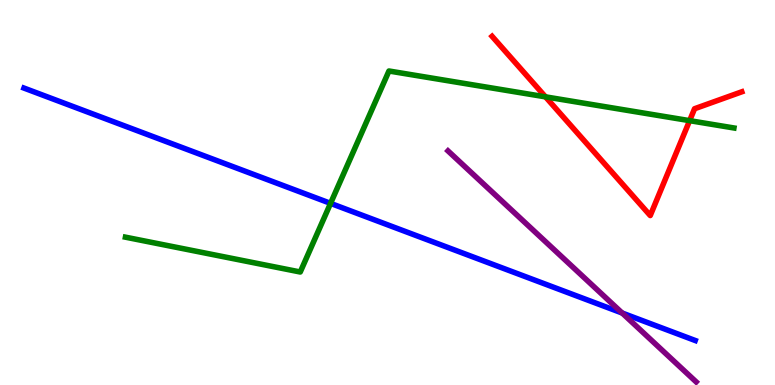[{'lines': ['blue', 'red'], 'intersections': []}, {'lines': ['green', 'red'], 'intersections': [{'x': 7.04, 'y': 7.48}, {'x': 8.9, 'y': 6.87}]}, {'lines': ['purple', 'red'], 'intersections': []}, {'lines': ['blue', 'green'], 'intersections': [{'x': 4.27, 'y': 4.72}]}, {'lines': ['blue', 'purple'], 'intersections': [{'x': 8.03, 'y': 1.87}]}, {'lines': ['green', 'purple'], 'intersections': []}]